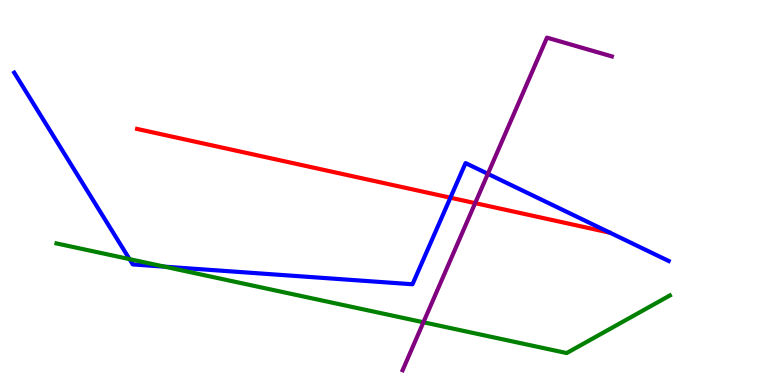[{'lines': ['blue', 'red'], 'intersections': [{'x': 5.81, 'y': 4.87}]}, {'lines': ['green', 'red'], 'intersections': []}, {'lines': ['purple', 'red'], 'intersections': [{'x': 6.13, 'y': 4.72}]}, {'lines': ['blue', 'green'], 'intersections': [{'x': 1.67, 'y': 3.27}, {'x': 2.12, 'y': 3.07}]}, {'lines': ['blue', 'purple'], 'intersections': [{'x': 6.3, 'y': 5.48}]}, {'lines': ['green', 'purple'], 'intersections': [{'x': 5.46, 'y': 1.63}]}]